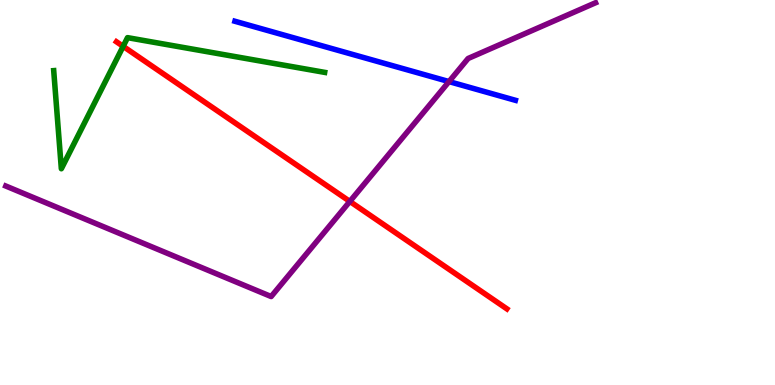[{'lines': ['blue', 'red'], 'intersections': []}, {'lines': ['green', 'red'], 'intersections': [{'x': 1.59, 'y': 8.8}]}, {'lines': ['purple', 'red'], 'intersections': [{'x': 4.51, 'y': 4.77}]}, {'lines': ['blue', 'green'], 'intersections': []}, {'lines': ['blue', 'purple'], 'intersections': [{'x': 5.79, 'y': 7.88}]}, {'lines': ['green', 'purple'], 'intersections': []}]